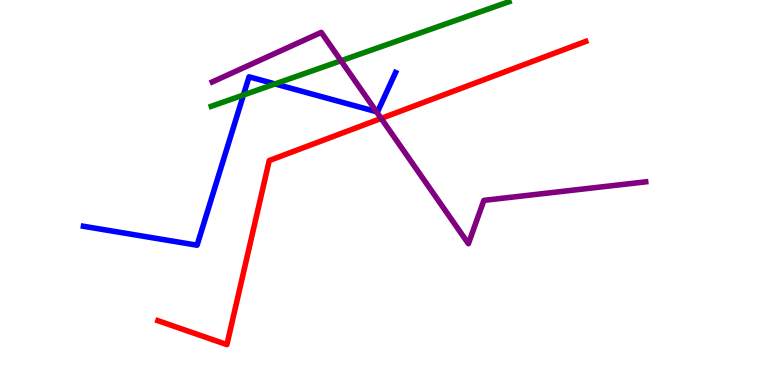[{'lines': ['blue', 'red'], 'intersections': []}, {'lines': ['green', 'red'], 'intersections': []}, {'lines': ['purple', 'red'], 'intersections': [{'x': 4.92, 'y': 6.92}]}, {'lines': ['blue', 'green'], 'intersections': [{'x': 3.14, 'y': 7.53}, {'x': 3.55, 'y': 7.82}]}, {'lines': ['blue', 'purple'], 'intersections': [{'x': 4.86, 'y': 7.1}]}, {'lines': ['green', 'purple'], 'intersections': [{'x': 4.4, 'y': 8.42}]}]